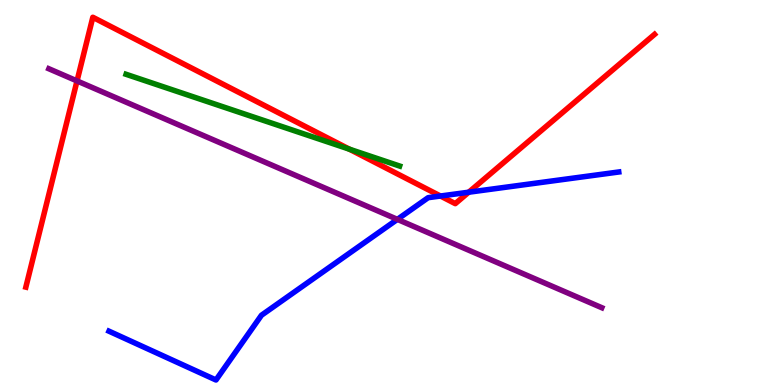[{'lines': ['blue', 'red'], 'intersections': [{'x': 5.68, 'y': 4.91}, {'x': 6.05, 'y': 5.01}]}, {'lines': ['green', 'red'], 'intersections': [{'x': 4.51, 'y': 6.13}]}, {'lines': ['purple', 'red'], 'intersections': [{'x': 0.994, 'y': 7.9}]}, {'lines': ['blue', 'green'], 'intersections': []}, {'lines': ['blue', 'purple'], 'intersections': [{'x': 5.13, 'y': 4.3}]}, {'lines': ['green', 'purple'], 'intersections': []}]